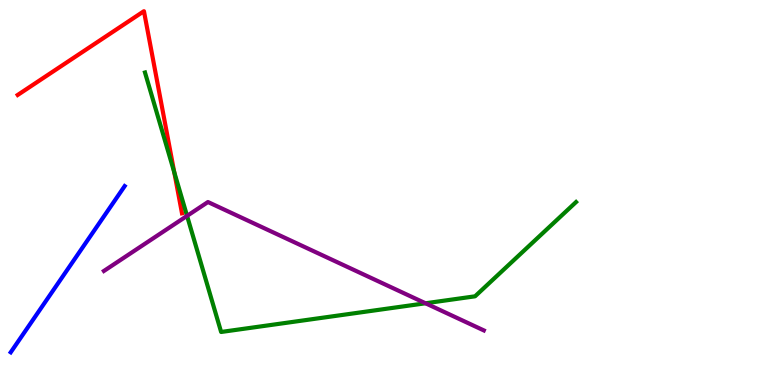[{'lines': ['blue', 'red'], 'intersections': []}, {'lines': ['green', 'red'], 'intersections': [{'x': 2.25, 'y': 5.53}]}, {'lines': ['purple', 'red'], 'intersections': []}, {'lines': ['blue', 'green'], 'intersections': []}, {'lines': ['blue', 'purple'], 'intersections': []}, {'lines': ['green', 'purple'], 'intersections': [{'x': 2.41, 'y': 4.39}, {'x': 5.49, 'y': 2.12}]}]